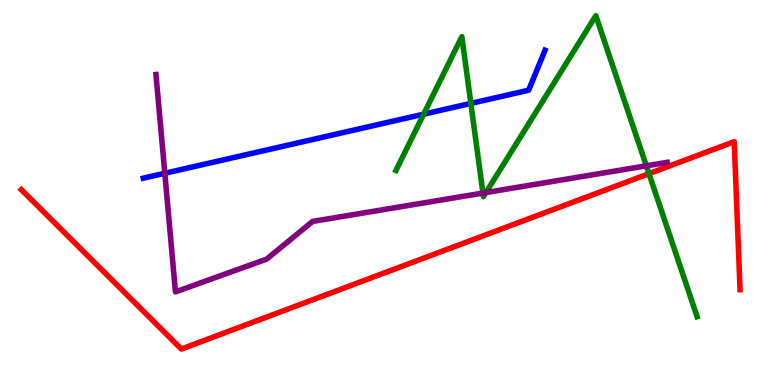[{'lines': ['blue', 'red'], 'intersections': []}, {'lines': ['green', 'red'], 'intersections': [{'x': 8.37, 'y': 5.49}]}, {'lines': ['purple', 'red'], 'intersections': []}, {'lines': ['blue', 'green'], 'intersections': [{'x': 5.47, 'y': 7.03}, {'x': 6.08, 'y': 7.31}]}, {'lines': ['blue', 'purple'], 'intersections': [{'x': 2.13, 'y': 5.5}]}, {'lines': ['green', 'purple'], 'intersections': [{'x': 6.23, 'y': 4.99}, {'x': 6.27, 'y': 5.0}, {'x': 8.34, 'y': 5.69}]}]